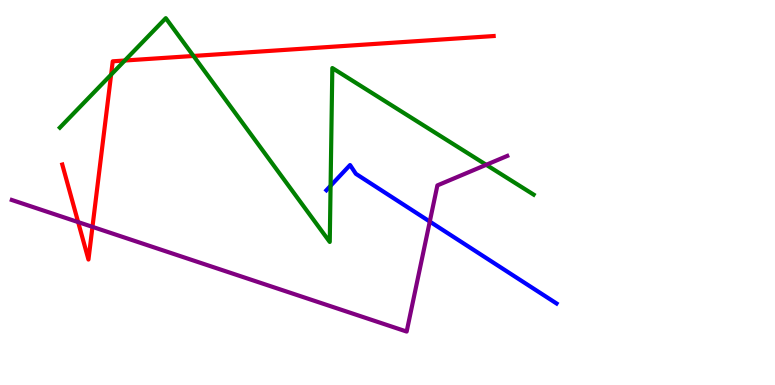[{'lines': ['blue', 'red'], 'intersections': []}, {'lines': ['green', 'red'], 'intersections': [{'x': 1.43, 'y': 8.06}, {'x': 1.61, 'y': 8.43}, {'x': 2.5, 'y': 8.55}]}, {'lines': ['purple', 'red'], 'intersections': [{'x': 1.01, 'y': 4.23}, {'x': 1.19, 'y': 4.11}]}, {'lines': ['blue', 'green'], 'intersections': [{'x': 4.27, 'y': 5.17}]}, {'lines': ['blue', 'purple'], 'intersections': [{'x': 5.55, 'y': 4.24}]}, {'lines': ['green', 'purple'], 'intersections': [{'x': 6.27, 'y': 5.72}]}]